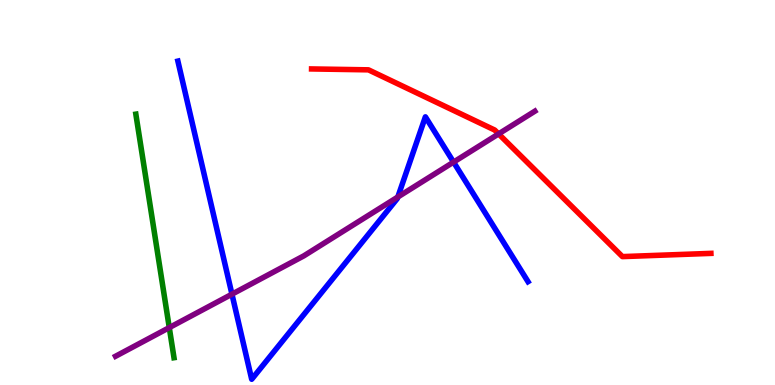[{'lines': ['blue', 'red'], 'intersections': []}, {'lines': ['green', 'red'], 'intersections': []}, {'lines': ['purple', 'red'], 'intersections': [{'x': 6.43, 'y': 6.52}]}, {'lines': ['blue', 'green'], 'intersections': []}, {'lines': ['blue', 'purple'], 'intersections': [{'x': 2.99, 'y': 2.36}, {'x': 5.13, 'y': 4.88}, {'x': 5.85, 'y': 5.79}]}, {'lines': ['green', 'purple'], 'intersections': [{'x': 2.18, 'y': 1.49}]}]